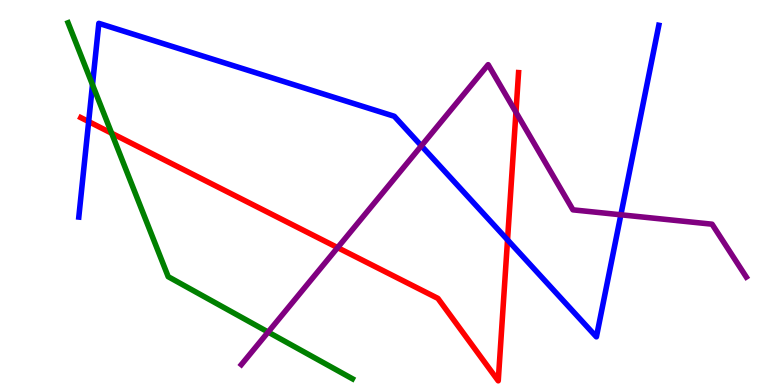[{'lines': ['blue', 'red'], 'intersections': [{'x': 1.14, 'y': 6.84}, {'x': 6.55, 'y': 3.77}]}, {'lines': ['green', 'red'], 'intersections': [{'x': 1.44, 'y': 6.54}]}, {'lines': ['purple', 'red'], 'intersections': [{'x': 4.36, 'y': 3.57}, {'x': 6.66, 'y': 7.08}]}, {'lines': ['blue', 'green'], 'intersections': [{'x': 1.19, 'y': 7.8}]}, {'lines': ['blue', 'purple'], 'intersections': [{'x': 5.44, 'y': 6.21}, {'x': 8.01, 'y': 4.42}]}, {'lines': ['green', 'purple'], 'intersections': [{'x': 3.46, 'y': 1.37}]}]